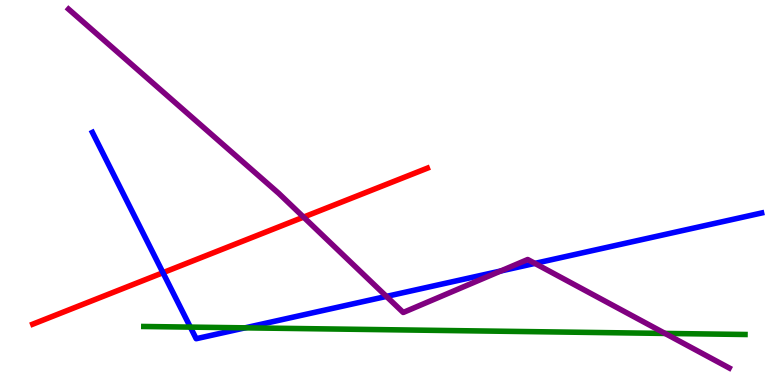[{'lines': ['blue', 'red'], 'intersections': [{'x': 2.1, 'y': 2.92}]}, {'lines': ['green', 'red'], 'intersections': []}, {'lines': ['purple', 'red'], 'intersections': [{'x': 3.92, 'y': 4.36}]}, {'lines': ['blue', 'green'], 'intersections': [{'x': 2.46, 'y': 1.5}, {'x': 3.16, 'y': 1.48}]}, {'lines': ['blue', 'purple'], 'intersections': [{'x': 4.99, 'y': 2.3}, {'x': 6.46, 'y': 2.96}, {'x': 6.9, 'y': 3.16}]}, {'lines': ['green', 'purple'], 'intersections': [{'x': 8.58, 'y': 1.34}]}]